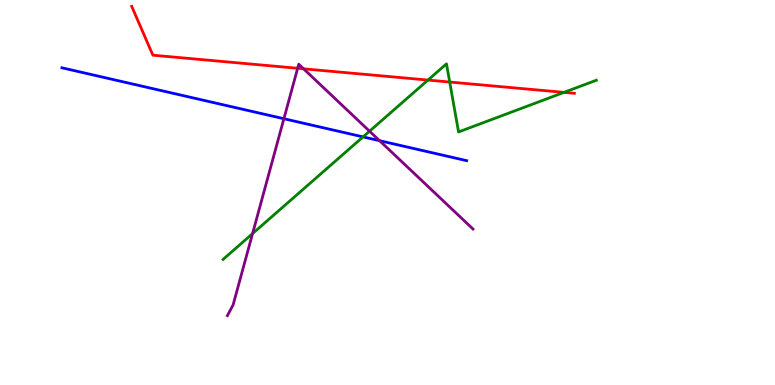[{'lines': ['blue', 'red'], 'intersections': []}, {'lines': ['green', 'red'], 'intersections': [{'x': 5.52, 'y': 7.92}, {'x': 5.8, 'y': 7.87}, {'x': 7.28, 'y': 7.6}]}, {'lines': ['purple', 'red'], 'intersections': [{'x': 3.84, 'y': 8.23}, {'x': 3.92, 'y': 8.21}]}, {'lines': ['blue', 'green'], 'intersections': [{'x': 4.68, 'y': 6.44}]}, {'lines': ['blue', 'purple'], 'intersections': [{'x': 3.66, 'y': 6.92}, {'x': 4.9, 'y': 6.35}]}, {'lines': ['green', 'purple'], 'intersections': [{'x': 3.26, 'y': 3.93}, {'x': 4.77, 'y': 6.59}]}]